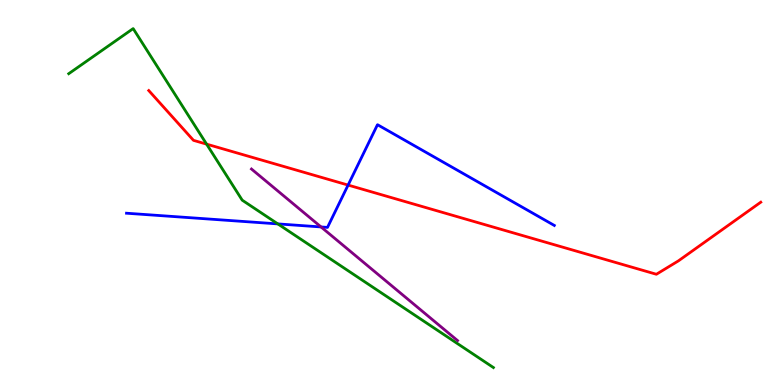[{'lines': ['blue', 'red'], 'intersections': [{'x': 4.49, 'y': 5.19}]}, {'lines': ['green', 'red'], 'intersections': [{'x': 2.67, 'y': 6.26}]}, {'lines': ['purple', 'red'], 'intersections': []}, {'lines': ['blue', 'green'], 'intersections': [{'x': 3.58, 'y': 4.18}]}, {'lines': ['blue', 'purple'], 'intersections': [{'x': 4.14, 'y': 4.11}]}, {'lines': ['green', 'purple'], 'intersections': []}]